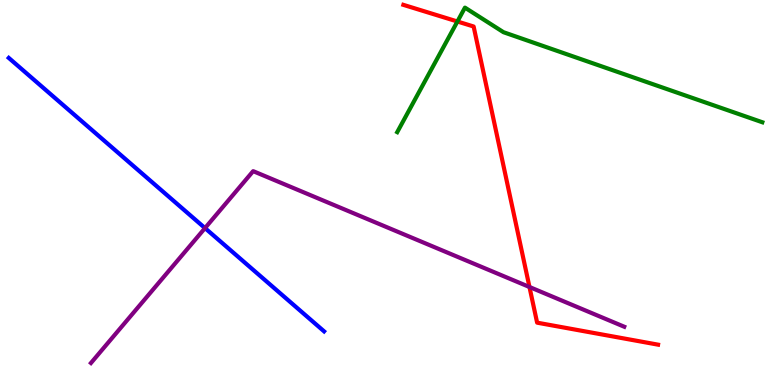[{'lines': ['blue', 'red'], 'intersections': []}, {'lines': ['green', 'red'], 'intersections': [{'x': 5.9, 'y': 9.44}]}, {'lines': ['purple', 'red'], 'intersections': [{'x': 6.83, 'y': 2.55}]}, {'lines': ['blue', 'green'], 'intersections': []}, {'lines': ['blue', 'purple'], 'intersections': [{'x': 2.65, 'y': 4.08}]}, {'lines': ['green', 'purple'], 'intersections': []}]